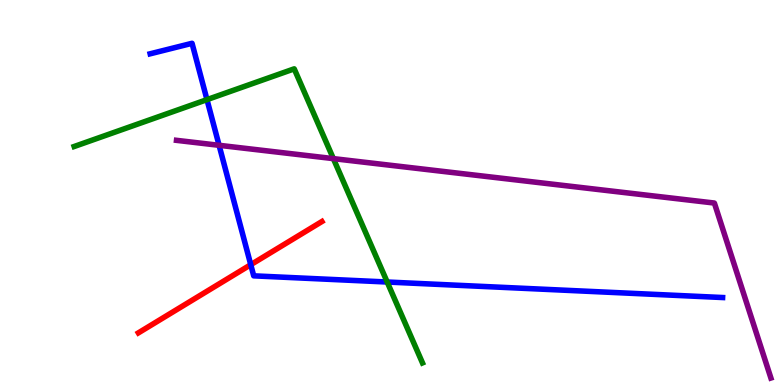[{'lines': ['blue', 'red'], 'intersections': [{'x': 3.24, 'y': 3.12}]}, {'lines': ['green', 'red'], 'intersections': []}, {'lines': ['purple', 'red'], 'intersections': []}, {'lines': ['blue', 'green'], 'intersections': [{'x': 2.67, 'y': 7.41}, {'x': 5.0, 'y': 2.67}]}, {'lines': ['blue', 'purple'], 'intersections': [{'x': 2.83, 'y': 6.23}]}, {'lines': ['green', 'purple'], 'intersections': [{'x': 4.3, 'y': 5.88}]}]